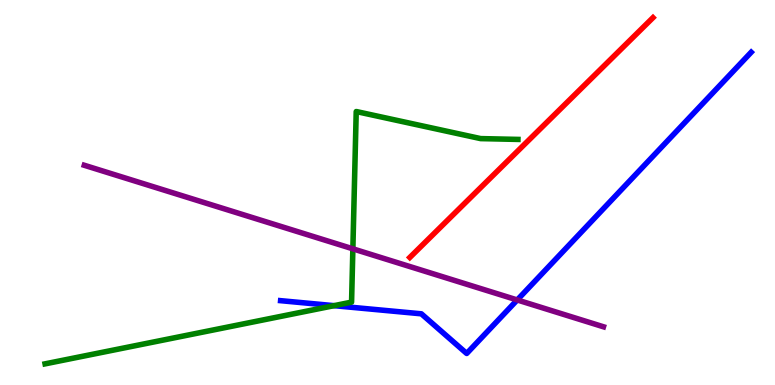[{'lines': ['blue', 'red'], 'intersections': []}, {'lines': ['green', 'red'], 'intersections': []}, {'lines': ['purple', 'red'], 'intersections': []}, {'lines': ['blue', 'green'], 'intersections': [{'x': 4.31, 'y': 2.06}]}, {'lines': ['blue', 'purple'], 'intersections': [{'x': 6.67, 'y': 2.21}]}, {'lines': ['green', 'purple'], 'intersections': [{'x': 4.55, 'y': 3.54}]}]